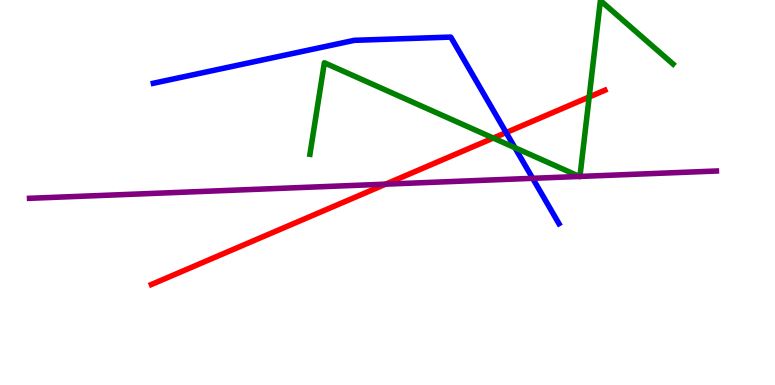[{'lines': ['blue', 'red'], 'intersections': [{'x': 6.53, 'y': 6.56}]}, {'lines': ['green', 'red'], 'intersections': [{'x': 6.37, 'y': 6.41}, {'x': 7.6, 'y': 7.48}]}, {'lines': ['purple', 'red'], 'intersections': [{'x': 4.98, 'y': 5.22}]}, {'lines': ['blue', 'green'], 'intersections': [{'x': 6.64, 'y': 6.16}]}, {'lines': ['blue', 'purple'], 'intersections': [{'x': 6.87, 'y': 5.37}]}, {'lines': ['green', 'purple'], 'intersections': [{'x': 7.48, 'y': 5.42}, {'x': 7.48, 'y': 5.42}]}]